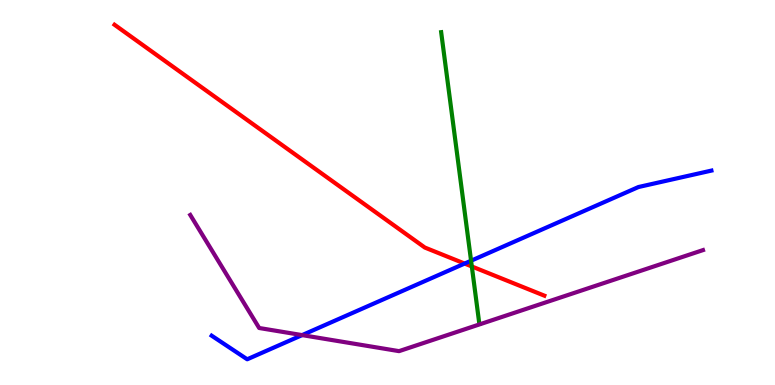[{'lines': ['blue', 'red'], 'intersections': [{'x': 6.0, 'y': 3.15}]}, {'lines': ['green', 'red'], 'intersections': [{'x': 6.09, 'y': 3.08}]}, {'lines': ['purple', 'red'], 'intersections': []}, {'lines': ['blue', 'green'], 'intersections': [{'x': 6.08, 'y': 3.23}]}, {'lines': ['blue', 'purple'], 'intersections': [{'x': 3.9, 'y': 1.3}]}, {'lines': ['green', 'purple'], 'intersections': []}]